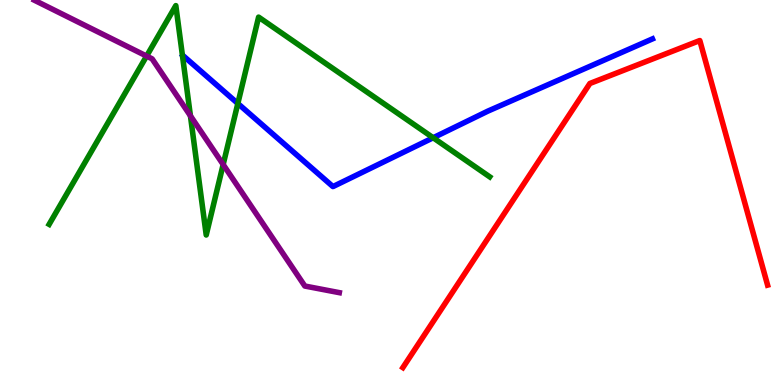[{'lines': ['blue', 'red'], 'intersections': []}, {'lines': ['green', 'red'], 'intersections': []}, {'lines': ['purple', 'red'], 'intersections': []}, {'lines': ['blue', 'green'], 'intersections': [{'x': 3.07, 'y': 7.31}, {'x': 5.59, 'y': 6.42}]}, {'lines': ['blue', 'purple'], 'intersections': []}, {'lines': ['green', 'purple'], 'intersections': [{'x': 1.89, 'y': 8.54}, {'x': 2.46, 'y': 6.99}, {'x': 2.88, 'y': 5.73}]}]